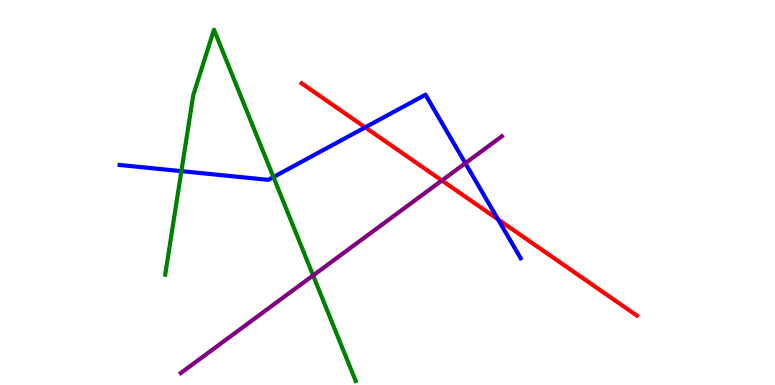[{'lines': ['blue', 'red'], 'intersections': [{'x': 4.71, 'y': 6.69}, {'x': 6.43, 'y': 4.3}]}, {'lines': ['green', 'red'], 'intersections': []}, {'lines': ['purple', 'red'], 'intersections': [{'x': 5.7, 'y': 5.31}]}, {'lines': ['blue', 'green'], 'intersections': [{'x': 2.34, 'y': 5.55}, {'x': 3.53, 'y': 5.4}]}, {'lines': ['blue', 'purple'], 'intersections': [{'x': 6.0, 'y': 5.76}]}, {'lines': ['green', 'purple'], 'intersections': [{'x': 4.04, 'y': 2.85}]}]